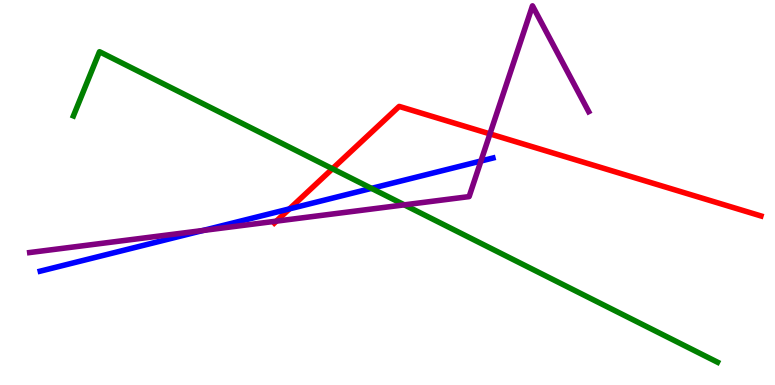[{'lines': ['blue', 'red'], 'intersections': [{'x': 3.74, 'y': 4.57}]}, {'lines': ['green', 'red'], 'intersections': [{'x': 4.29, 'y': 5.62}]}, {'lines': ['purple', 'red'], 'intersections': [{'x': 3.57, 'y': 4.26}, {'x': 6.32, 'y': 6.52}]}, {'lines': ['blue', 'green'], 'intersections': [{'x': 4.79, 'y': 5.11}]}, {'lines': ['blue', 'purple'], 'intersections': [{'x': 2.62, 'y': 4.01}, {'x': 6.21, 'y': 5.82}]}, {'lines': ['green', 'purple'], 'intersections': [{'x': 5.22, 'y': 4.68}]}]